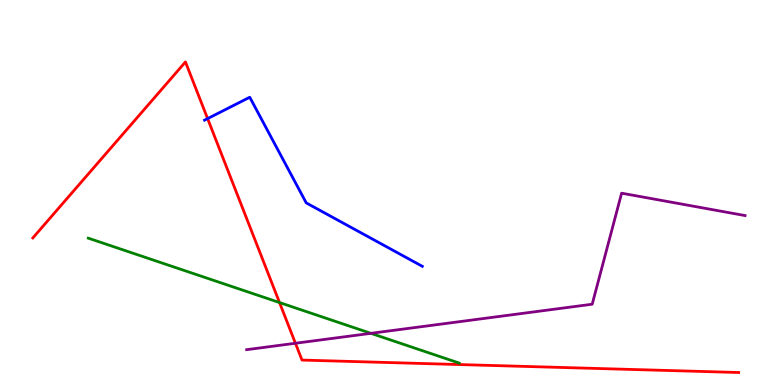[{'lines': ['blue', 'red'], 'intersections': [{'x': 2.68, 'y': 6.92}]}, {'lines': ['green', 'red'], 'intersections': [{'x': 3.61, 'y': 2.14}]}, {'lines': ['purple', 'red'], 'intersections': [{'x': 3.81, 'y': 1.08}]}, {'lines': ['blue', 'green'], 'intersections': []}, {'lines': ['blue', 'purple'], 'intersections': []}, {'lines': ['green', 'purple'], 'intersections': [{'x': 4.79, 'y': 1.34}]}]